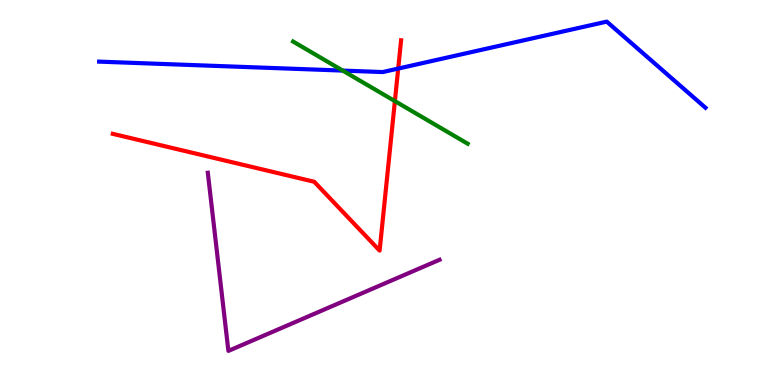[{'lines': ['blue', 'red'], 'intersections': [{'x': 5.14, 'y': 8.22}]}, {'lines': ['green', 'red'], 'intersections': [{'x': 5.1, 'y': 7.37}]}, {'lines': ['purple', 'red'], 'intersections': []}, {'lines': ['blue', 'green'], 'intersections': [{'x': 4.42, 'y': 8.17}]}, {'lines': ['blue', 'purple'], 'intersections': []}, {'lines': ['green', 'purple'], 'intersections': []}]